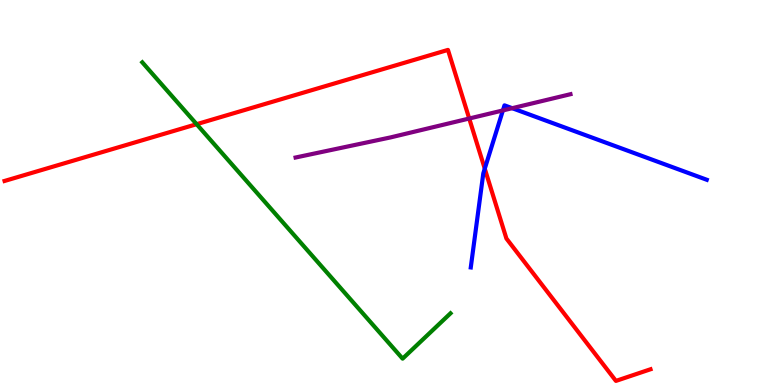[{'lines': ['blue', 'red'], 'intersections': [{'x': 6.26, 'y': 5.62}]}, {'lines': ['green', 'red'], 'intersections': [{'x': 2.54, 'y': 6.77}]}, {'lines': ['purple', 'red'], 'intersections': [{'x': 6.05, 'y': 6.92}]}, {'lines': ['blue', 'green'], 'intersections': []}, {'lines': ['blue', 'purple'], 'intersections': [{'x': 6.49, 'y': 7.13}, {'x': 6.61, 'y': 7.19}]}, {'lines': ['green', 'purple'], 'intersections': []}]